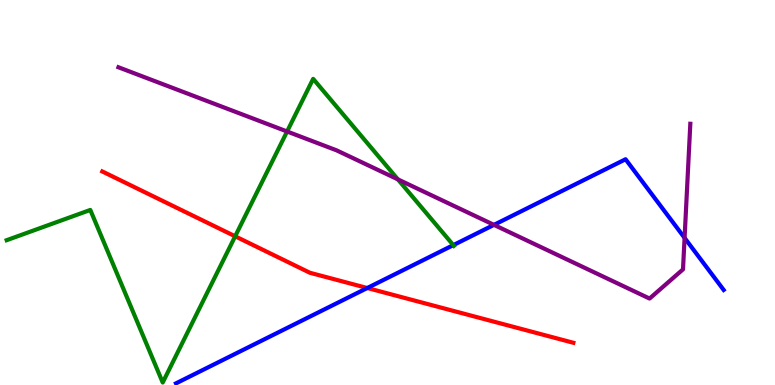[{'lines': ['blue', 'red'], 'intersections': [{'x': 4.74, 'y': 2.52}]}, {'lines': ['green', 'red'], 'intersections': [{'x': 3.03, 'y': 3.86}]}, {'lines': ['purple', 'red'], 'intersections': []}, {'lines': ['blue', 'green'], 'intersections': [{'x': 5.85, 'y': 3.63}]}, {'lines': ['blue', 'purple'], 'intersections': [{'x': 6.37, 'y': 4.16}, {'x': 8.83, 'y': 3.82}]}, {'lines': ['green', 'purple'], 'intersections': [{'x': 3.7, 'y': 6.58}, {'x': 5.13, 'y': 5.34}]}]